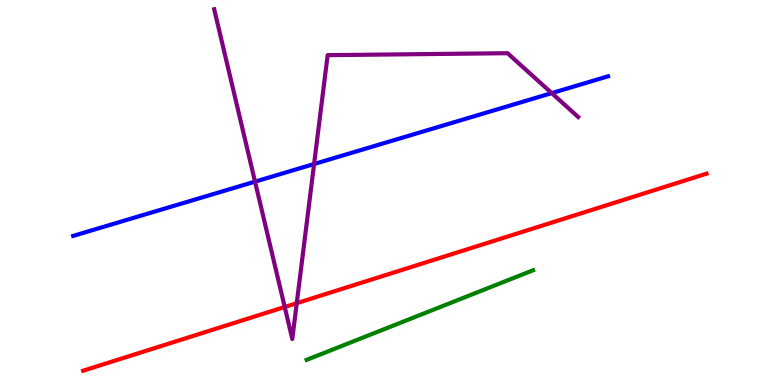[{'lines': ['blue', 'red'], 'intersections': []}, {'lines': ['green', 'red'], 'intersections': []}, {'lines': ['purple', 'red'], 'intersections': [{'x': 3.67, 'y': 2.03}, {'x': 3.83, 'y': 2.13}]}, {'lines': ['blue', 'green'], 'intersections': []}, {'lines': ['blue', 'purple'], 'intersections': [{'x': 3.29, 'y': 5.28}, {'x': 4.05, 'y': 5.74}, {'x': 7.12, 'y': 7.58}]}, {'lines': ['green', 'purple'], 'intersections': []}]